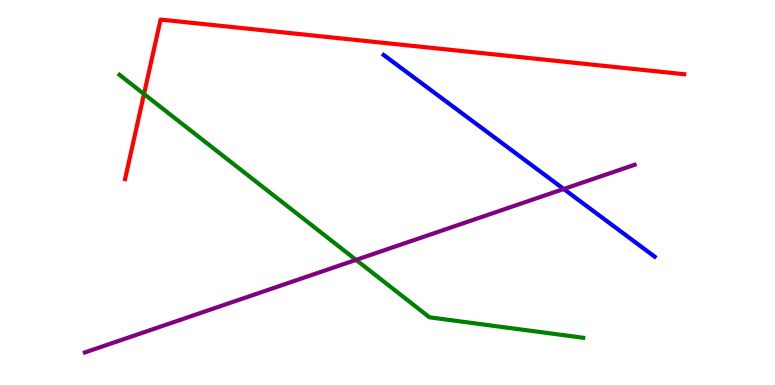[{'lines': ['blue', 'red'], 'intersections': []}, {'lines': ['green', 'red'], 'intersections': [{'x': 1.86, 'y': 7.56}]}, {'lines': ['purple', 'red'], 'intersections': []}, {'lines': ['blue', 'green'], 'intersections': []}, {'lines': ['blue', 'purple'], 'intersections': [{'x': 7.27, 'y': 5.09}]}, {'lines': ['green', 'purple'], 'intersections': [{'x': 4.59, 'y': 3.25}]}]